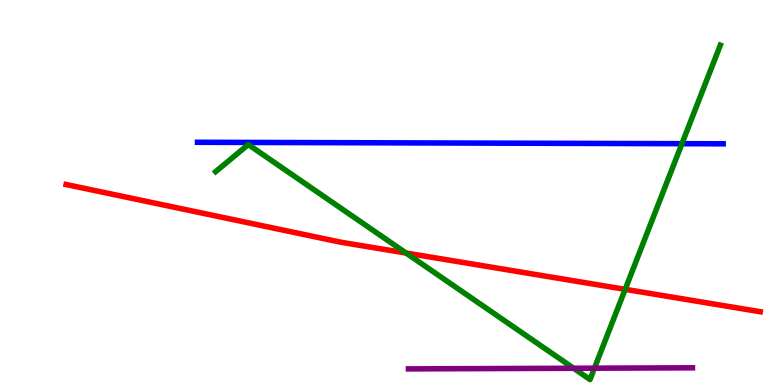[{'lines': ['blue', 'red'], 'intersections': []}, {'lines': ['green', 'red'], 'intersections': [{'x': 5.24, 'y': 3.43}, {'x': 8.07, 'y': 2.48}]}, {'lines': ['purple', 'red'], 'intersections': []}, {'lines': ['blue', 'green'], 'intersections': [{'x': 8.8, 'y': 6.27}]}, {'lines': ['blue', 'purple'], 'intersections': []}, {'lines': ['green', 'purple'], 'intersections': [{'x': 7.4, 'y': 0.435}, {'x': 7.67, 'y': 0.437}]}]